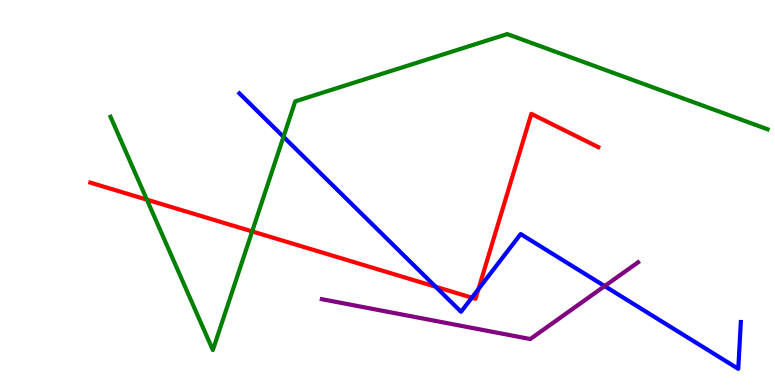[{'lines': ['blue', 'red'], 'intersections': [{'x': 5.62, 'y': 2.55}, {'x': 6.09, 'y': 2.27}, {'x': 6.17, 'y': 2.49}]}, {'lines': ['green', 'red'], 'intersections': [{'x': 1.9, 'y': 4.81}, {'x': 3.25, 'y': 3.99}]}, {'lines': ['purple', 'red'], 'intersections': []}, {'lines': ['blue', 'green'], 'intersections': [{'x': 3.66, 'y': 6.45}]}, {'lines': ['blue', 'purple'], 'intersections': [{'x': 7.8, 'y': 2.57}]}, {'lines': ['green', 'purple'], 'intersections': []}]